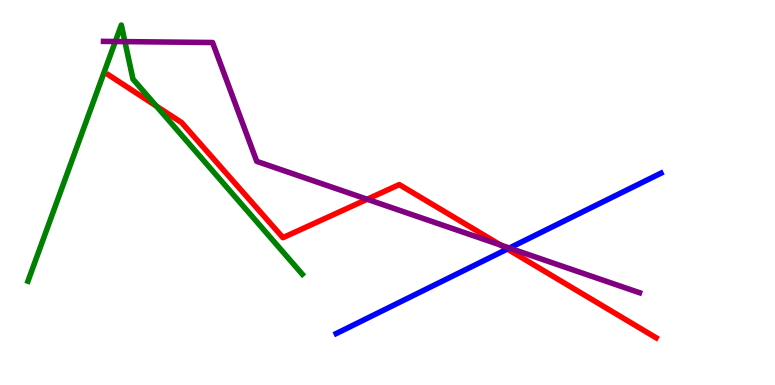[{'lines': ['blue', 'red'], 'intersections': [{'x': 6.55, 'y': 3.53}]}, {'lines': ['green', 'red'], 'intersections': [{'x': 2.02, 'y': 7.25}]}, {'lines': ['purple', 'red'], 'intersections': [{'x': 4.74, 'y': 4.82}, {'x': 6.46, 'y': 3.64}]}, {'lines': ['blue', 'green'], 'intersections': []}, {'lines': ['blue', 'purple'], 'intersections': [{'x': 6.57, 'y': 3.56}]}, {'lines': ['green', 'purple'], 'intersections': [{'x': 1.49, 'y': 8.92}, {'x': 1.61, 'y': 8.92}]}]